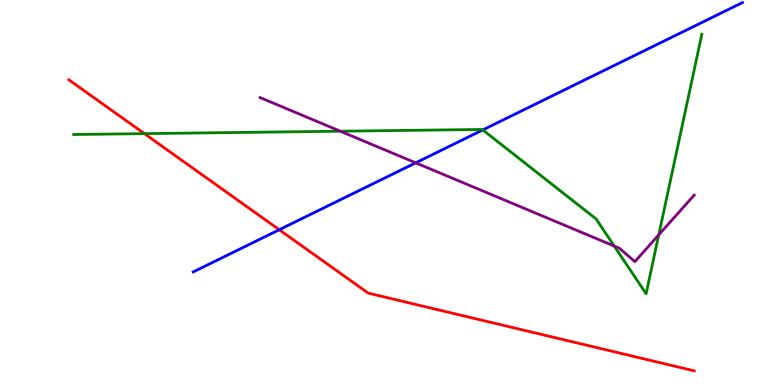[{'lines': ['blue', 'red'], 'intersections': [{'x': 3.6, 'y': 4.03}]}, {'lines': ['green', 'red'], 'intersections': [{'x': 1.86, 'y': 6.53}]}, {'lines': ['purple', 'red'], 'intersections': []}, {'lines': ['blue', 'green'], 'intersections': [{'x': 6.23, 'y': 6.63}]}, {'lines': ['blue', 'purple'], 'intersections': [{'x': 5.36, 'y': 5.77}]}, {'lines': ['green', 'purple'], 'intersections': [{'x': 4.39, 'y': 6.59}, {'x': 7.93, 'y': 3.61}, {'x': 8.5, 'y': 3.9}]}]